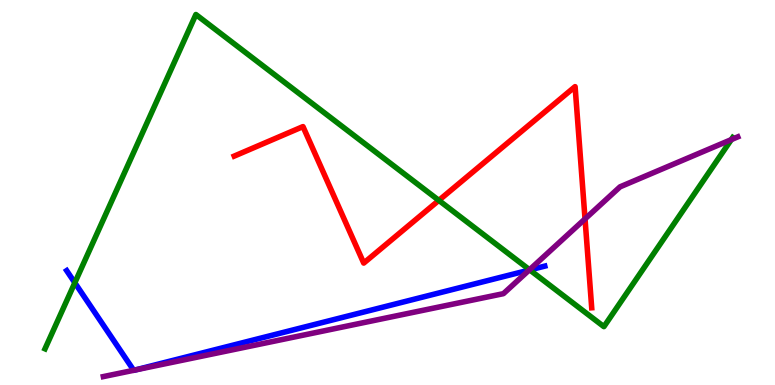[{'lines': ['blue', 'red'], 'intersections': []}, {'lines': ['green', 'red'], 'intersections': [{'x': 5.66, 'y': 4.8}]}, {'lines': ['purple', 'red'], 'intersections': [{'x': 7.55, 'y': 4.31}]}, {'lines': ['blue', 'green'], 'intersections': [{'x': 0.965, 'y': 2.66}, {'x': 6.84, 'y': 2.99}]}, {'lines': ['blue', 'purple'], 'intersections': [{'x': 1.73, 'y': 0.382}, {'x': 1.74, 'y': 0.388}, {'x': 6.83, 'y': 2.98}]}, {'lines': ['green', 'purple'], 'intersections': [{'x': 6.83, 'y': 2.99}, {'x': 9.44, 'y': 6.37}]}]